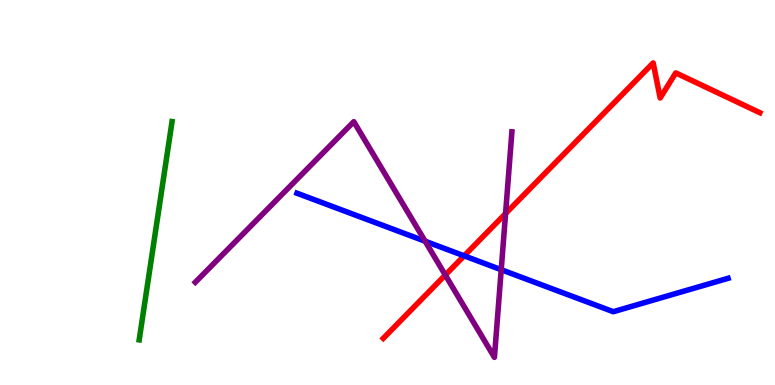[{'lines': ['blue', 'red'], 'intersections': [{'x': 5.99, 'y': 3.36}]}, {'lines': ['green', 'red'], 'intersections': []}, {'lines': ['purple', 'red'], 'intersections': [{'x': 5.75, 'y': 2.86}, {'x': 6.52, 'y': 4.45}]}, {'lines': ['blue', 'green'], 'intersections': []}, {'lines': ['blue', 'purple'], 'intersections': [{'x': 5.49, 'y': 3.73}, {'x': 6.47, 'y': 2.99}]}, {'lines': ['green', 'purple'], 'intersections': []}]